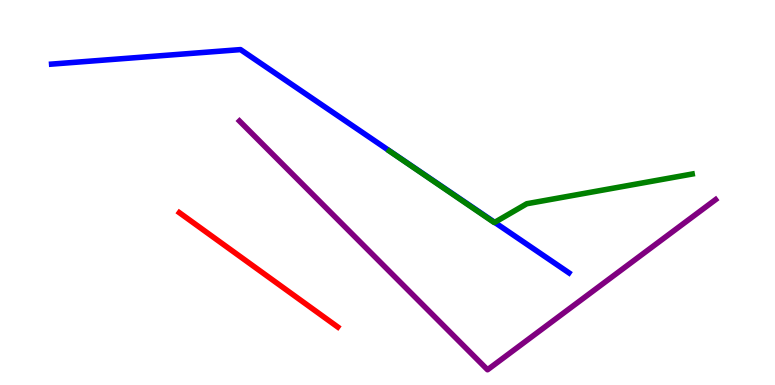[{'lines': ['blue', 'red'], 'intersections': []}, {'lines': ['green', 'red'], 'intersections': []}, {'lines': ['purple', 'red'], 'intersections': []}, {'lines': ['blue', 'green'], 'intersections': [{'x': 6.38, 'y': 4.22}]}, {'lines': ['blue', 'purple'], 'intersections': []}, {'lines': ['green', 'purple'], 'intersections': []}]